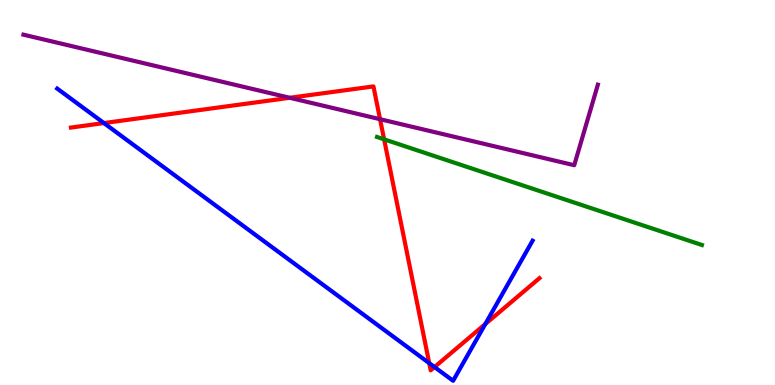[{'lines': ['blue', 'red'], 'intersections': [{'x': 1.34, 'y': 6.8}, {'x': 5.54, 'y': 0.568}, {'x': 5.61, 'y': 0.466}, {'x': 6.26, 'y': 1.58}]}, {'lines': ['green', 'red'], 'intersections': [{'x': 4.96, 'y': 6.38}]}, {'lines': ['purple', 'red'], 'intersections': [{'x': 3.74, 'y': 7.46}, {'x': 4.9, 'y': 6.9}]}, {'lines': ['blue', 'green'], 'intersections': []}, {'lines': ['blue', 'purple'], 'intersections': []}, {'lines': ['green', 'purple'], 'intersections': []}]